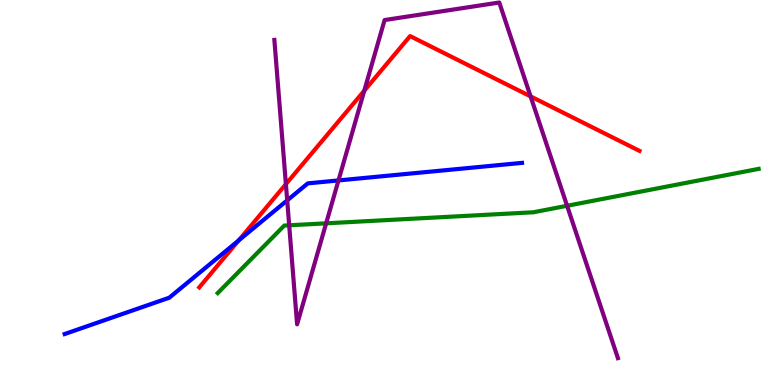[{'lines': ['blue', 'red'], 'intersections': [{'x': 3.08, 'y': 3.75}]}, {'lines': ['green', 'red'], 'intersections': []}, {'lines': ['purple', 'red'], 'intersections': [{'x': 3.69, 'y': 5.22}, {'x': 4.7, 'y': 7.64}, {'x': 6.85, 'y': 7.5}]}, {'lines': ['blue', 'green'], 'intersections': []}, {'lines': ['blue', 'purple'], 'intersections': [{'x': 3.71, 'y': 4.8}, {'x': 4.37, 'y': 5.31}]}, {'lines': ['green', 'purple'], 'intersections': [{'x': 3.73, 'y': 4.15}, {'x': 4.21, 'y': 4.2}, {'x': 7.32, 'y': 4.66}]}]